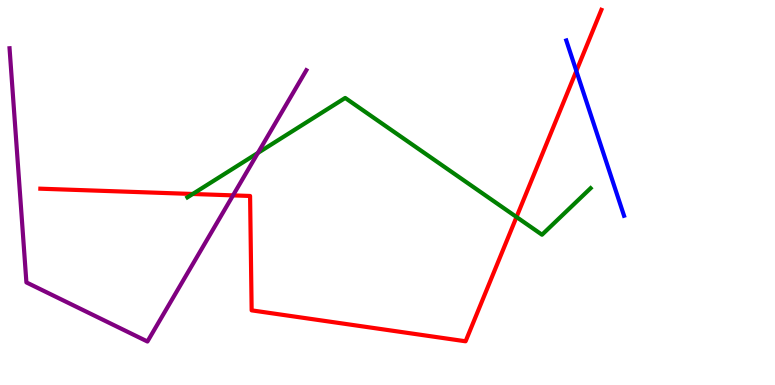[{'lines': ['blue', 'red'], 'intersections': [{'x': 7.44, 'y': 8.16}]}, {'lines': ['green', 'red'], 'intersections': [{'x': 2.49, 'y': 4.96}, {'x': 6.66, 'y': 4.36}]}, {'lines': ['purple', 'red'], 'intersections': [{'x': 3.01, 'y': 4.93}]}, {'lines': ['blue', 'green'], 'intersections': []}, {'lines': ['blue', 'purple'], 'intersections': []}, {'lines': ['green', 'purple'], 'intersections': [{'x': 3.33, 'y': 6.03}]}]